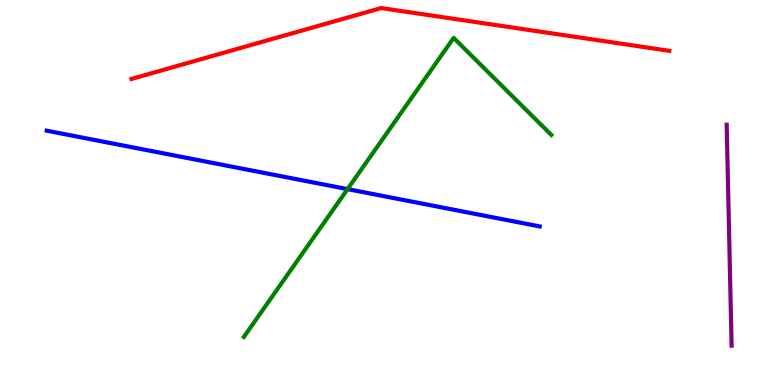[{'lines': ['blue', 'red'], 'intersections': []}, {'lines': ['green', 'red'], 'intersections': []}, {'lines': ['purple', 'red'], 'intersections': []}, {'lines': ['blue', 'green'], 'intersections': [{'x': 4.48, 'y': 5.09}]}, {'lines': ['blue', 'purple'], 'intersections': []}, {'lines': ['green', 'purple'], 'intersections': []}]